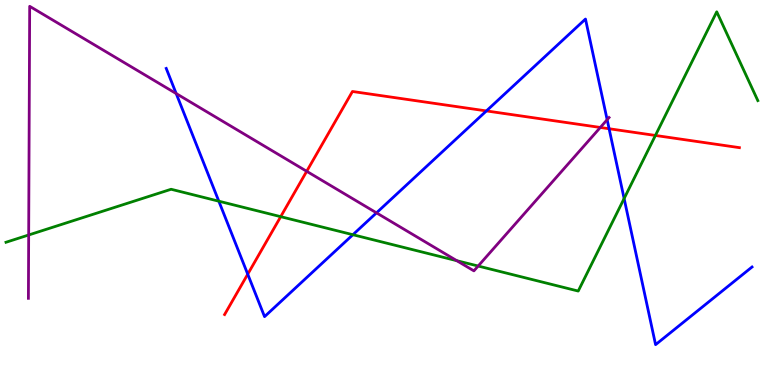[{'lines': ['blue', 'red'], 'intersections': [{'x': 3.2, 'y': 2.88}, {'x': 6.28, 'y': 7.12}, {'x': 7.86, 'y': 6.66}]}, {'lines': ['green', 'red'], 'intersections': [{'x': 3.62, 'y': 4.37}, {'x': 8.46, 'y': 6.48}]}, {'lines': ['purple', 'red'], 'intersections': [{'x': 3.96, 'y': 5.55}, {'x': 7.75, 'y': 6.69}]}, {'lines': ['blue', 'green'], 'intersections': [{'x': 2.82, 'y': 4.77}, {'x': 4.55, 'y': 3.9}, {'x': 8.05, 'y': 4.84}]}, {'lines': ['blue', 'purple'], 'intersections': [{'x': 2.27, 'y': 7.57}, {'x': 4.86, 'y': 4.47}, {'x': 7.83, 'y': 6.89}]}, {'lines': ['green', 'purple'], 'intersections': [{'x': 0.37, 'y': 3.9}, {'x': 5.89, 'y': 3.23}, {'x': 6.17, 'y': 3.09}]}]